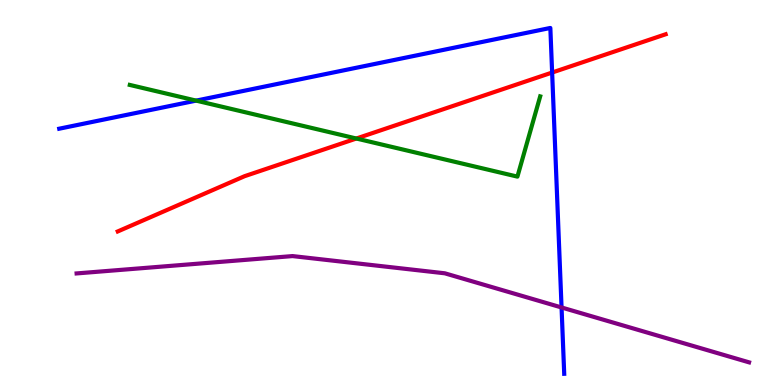[{'lines': ['blue', 'red'], 'intersections': [{'x': 7.12, 'y': 8.12}]}, {'lines': ['green', 'red'], 'intersections': [{'x': 4.6, 'y': 6.4}]}, {'lines': ['purple', 'red'], 'intersections': []}, {'lines': ['blue', 'green'], 'intersections': [{'x': 2.53, 'y': 7.39}]}, {'lines': ['blue', 'purple'], 'intersections': [{'x': 7.25, 'y': 2.01}]}, {'lines': ['green', 'purple'], 'intersections': []}]